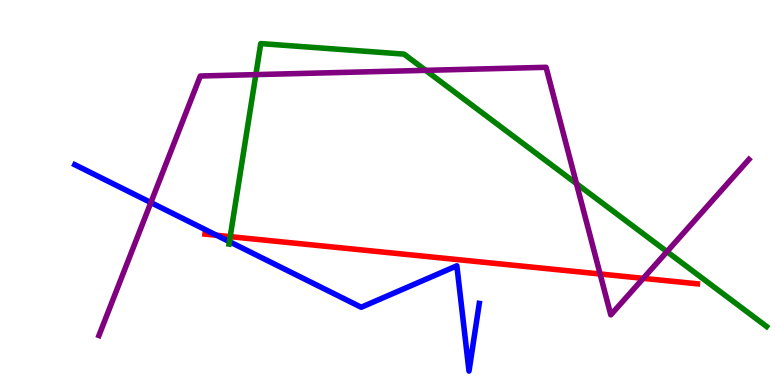[{'lines': ['blue', 'red'], 'intersections': [{'x': 2.79, 'y': 3.89}]}, {'lines': ['green', 'red'], 'intersections': [{'x': 2.97, 'y': 3.85}]}, {'lines': ['purple', 'red'], 'intersections': [{'x': 7.74, 'y': 2.88}, {'x': 8.3, 'y': 2.77}]}, {'lines': ['blue', 'green'], 'intersections': [{'x': 2.96, 'y': 3.72}]}, {'lines': ['blue', 'purple'], 'intersections': [{'x': 1.95, 'y': 4.74}]}, {'lines': ['green', 'purple'], 'intersections': [{'x': 3.3, 'y': 8.06}, {'x': 5.49, 'y': 8.17}, {'x': 7.44, 'y': 5.23}, {'x': 8.61, 'y': 3.46}]}]